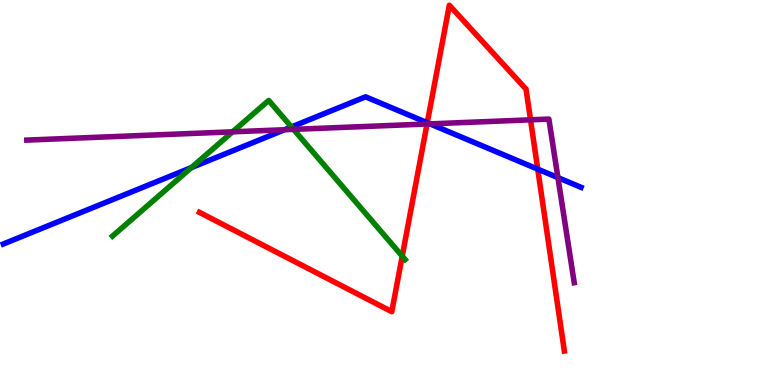[{'lines': ['blue', 'red'], 'intersections': [{'x': 5.51, 'y': 6.81}, {'x': 6.94, 'y': 5.61}]}, {'lines': ['green', 'red'], 'intersections': [{'x': 5.19, 'y': 3.35}]}, {'lines': ['purple', 'red'], 'intersections': [{'x': 5.51, 'y': 6.78}, {'x': 6.85, 'y': 6.89}]}, {'lines': ['blue', 'green'], 'intersections': [{'x': 2.47, 'y': 5.65}, {'x': 3.76, 'y': 6.7}]}, {'lines': ['blue', 'purple'], 'intersections': [{'x': 3.67, 'y': 6.63}, {'x': 5.55, 'y': 6.78}, {'x': 7.2, 'y': 5.39}]}, {'lines': ['green', 'purple'], 'intersections': [{'x': 3.0, 'y': 6.58}, {'x': 3.79, 'y': 6.64}]}]